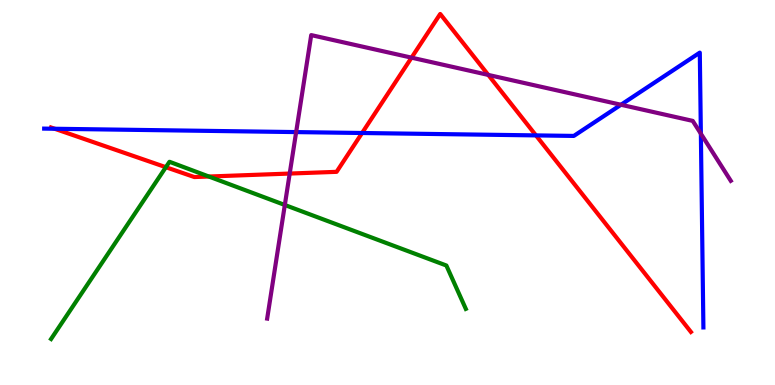[{'lines': ['blue', 'red'], 'intersections': [{'x': 0.706, 'y': 6.66}, {'x': 4.67, 'y': 6.55}, {'x': 6.92, 'y': 6.48}]}, {'lines': ['green', 'red'], 'intersections': [{'x': 2.14, 'y': 5.66}, {'x': 2.69, 'y': 5.42}]}, {'lines': ['purple', 'red'], 'intersections': [{'x': 3.74, 'y': 5.49}, {'x': 5.31, 'y': 8.5}, {'x': 6.3, 'y': 8.05}]}, {'lines': ['blue', 'green'], 'intersections': []}, {'lines': ['blue', 'purple'], 'intersections': [{'x': 3.82, 'y': 6.57}, {'x': 8.01, 'y': 7.28}, {'x': 9.04, 'y': 6.53}]}, {'lines': ['green', 'purple'], 'intersections': [{'x': 3.68, 'y': 4.68}]}]